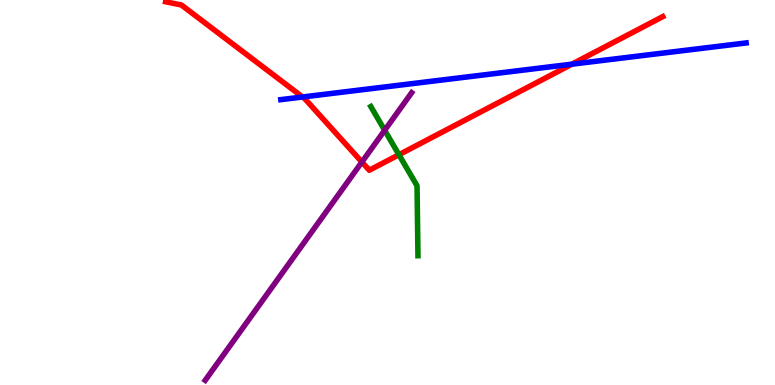[{'lines': ['blue', 'red'], 'intersections': [{'x': 3.9, 'y': 7.48}, {'x': 7.38, 'y': 8.33}]}, {'lines': ['green', 'red'], 'intersections': [{'x': 5.15, 'y': 5.98}]}, {'lines': ['purple', 'red'], 'intersections': [{'x': 4.67, 'y': 5.79}]}, {'lines': ['blue', 'green'], 'intersections': []}, {'lines': ['blue', 'purple'], 'intersections': []}, {'lines': ['green', 'purple'], 'intersections': [{'x': 4.96, 'y': 6.62}]}]